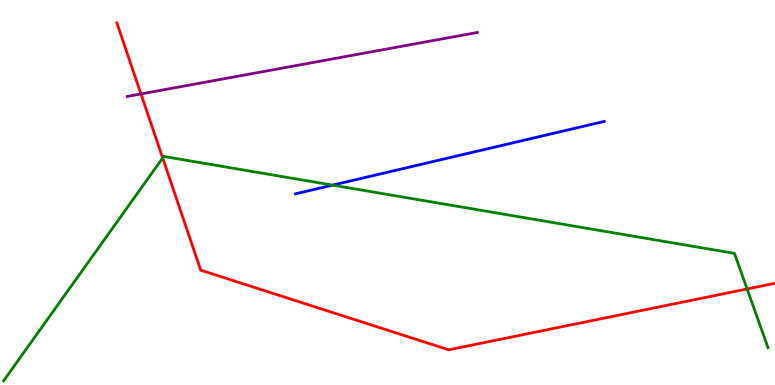[{'lines': ['blue', 'red'], 'intersections': []}, {'lines': ['green', 'red'], 'intersections': [{'x': 2.1, 'y': 5.9}, {'x': 9.64, 'y': 2.49}]}, {'lines': ['purple', 'red'], 'intersections': [{'x': 1.82, 'y': 7.56}]}, {'lines': ['blue', 'green'], 'intersections': [{'x': 4.29, 'y': 5.19}]}, {'lines': ['blue', 'purple'], 'intersections': []}, {'lines': ['green', 'purple'], 'intersections': []}]